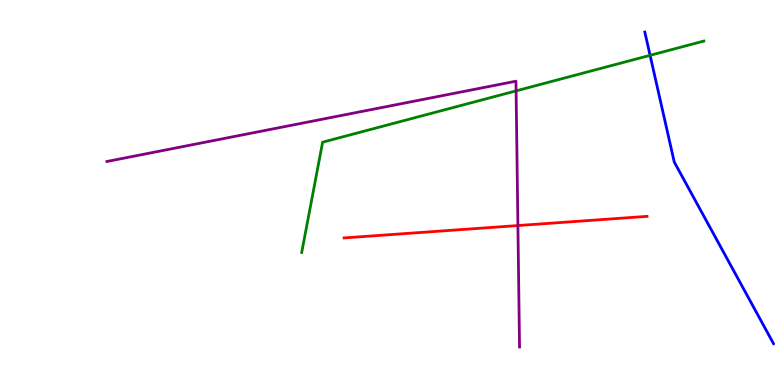[{'lines': ['blue', 'red'], 'intersections': []}, {'lines': ['green', 'red'], 'intersections': []}, {'lines': ['purple', 'red'], 'intersections': [{'x': 6.68, 'y': 4.14}]}, {'lines': ['blue', 'green'], 'intersections': [{'x': 8.39, 'y': 8.56}]}, {'lines': ['blue', 'purple'], 'intersections': []}, {'lines': ['green', 'purple'], 'intersections': [{'x': 6.66, 'y': 7.64}]}]